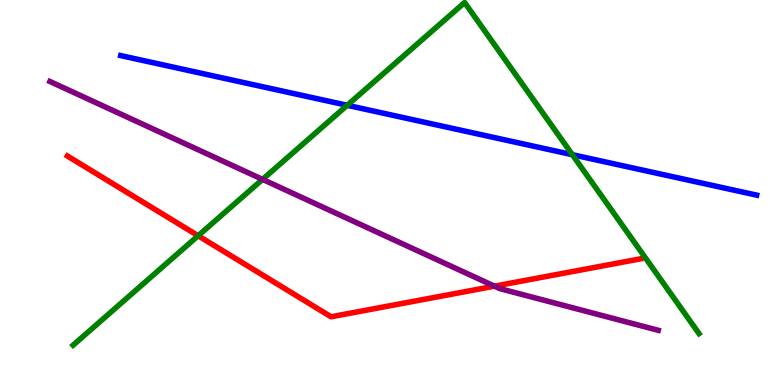[{'lines': ['blue', 'red'], 'intersections': []}, {'lines': ['green', 'red'], 'intersections': [{'x': 2.56, 'y': 3.88}]}, {'lines': ['purple', 'red'], 'intersections': [{'x': 6.38, 'y': 2.57}]}, {'lines': ['blue', 'green'], 'intersections': [{'x': 4.48, 'y': 7.27}, {'x': 7.39, 'y': 5.98}]}, {'lines': ['blue', 'purple'], 'intersections': []}, {'lines': ['green', 'purple'], 'intersections': [{'x': 3.39, 'y': 5.34}]}]